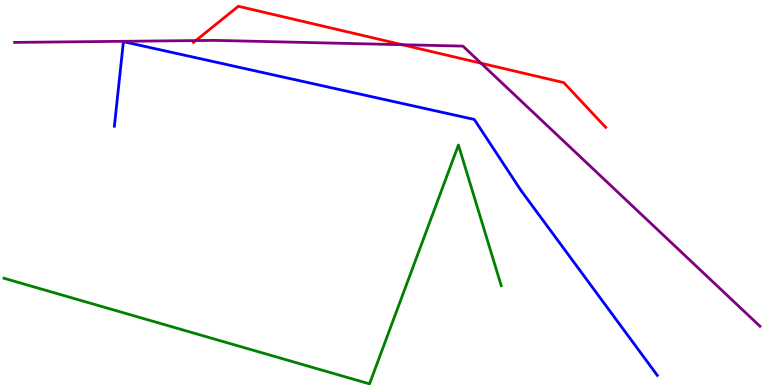[{'lines': ['blue', 'red'], 'intersections': []}, {'lines': ['green', 'red'], 'intersections': []}, {'lines': ['purple', 'red'], 'intersections': [{'x': 2.53, 'y': 8.95}, {'x': 5.19, 'y': 8.84}, {'x': 6.21, 'y': 8.36}]}, {'lines': ['blue', 'green'], 'intersections': []}, {'lines': ['blue', 'purple'], 'intersections': []}, {'lines': ['green', 'purple'], 'intersections': []}]